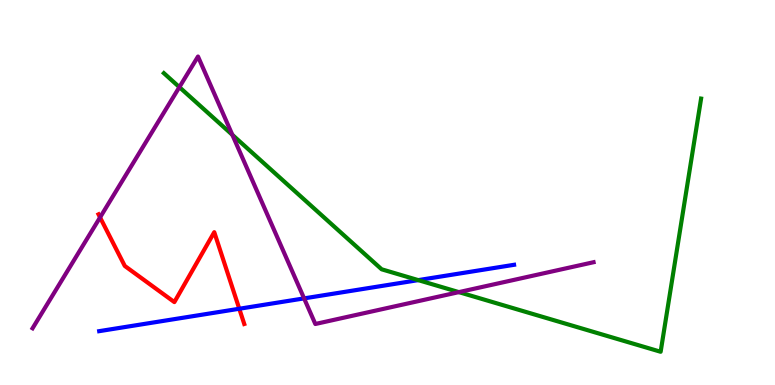[{'lines': ['blue', 'red'], 'intersections': [{'x': 3.09, 'y': 1.98}]}, {'lines': ['green', 'red'], 'intersections': []}, {'lines': ['purple', 'red'], 'intersections': [{'x': 1.29, 'y': 4.35}]}, {'lines': ['blue', 'green'], 'intersections': [{'x': 5.4, 'y': 2.72}]}, {'lines': ['blue', 'purple'], 'intersections': [{'x': 3.92, 'y': 2.25}]}, {'lines': ['green', 'purple'], 'intersections': [{'x': 2.31, 'y': 7.74}, {'x': 3.0, 'y': 6.5}, {'x': 5.92, 'y': 2.41}]}]